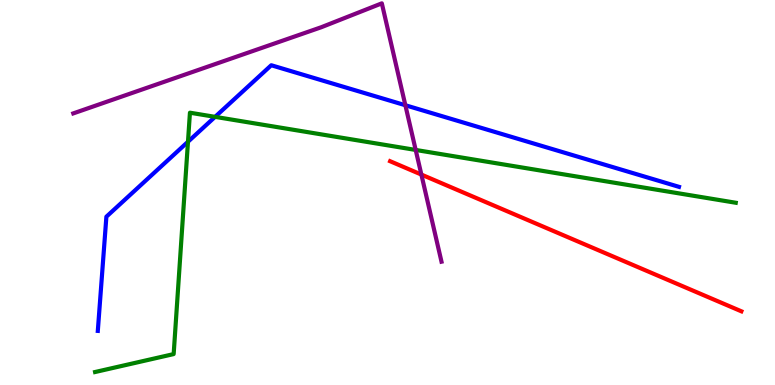[{'lines': ['blue', 'red'], 'intersections': []}, {'lines': ['green', 'red'], 'intersections': []}, {'lines': ['purple', 'red'], 'intersections': [{'x': 5.44, 'y': 5.47}]}, {'lines': ['blue', 'green'], 'intersections': [{'x': 2.43, 'y': 6.32}, {'x': 2.78, 'y': 6.96}]}, {'lines': ['blue', 'purple'], 'intersections': [{'x': 5.23, 'y': 7.27}]}, {'lines': ['green', 'purple'], 'intersections': [{'x': 5.36, 'y': 6.11}]}]